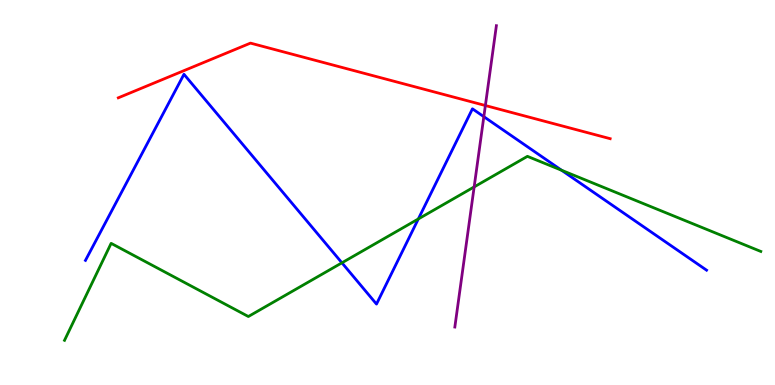[{'lines': ['blue', 'red'], 'intersections': []}, {'lines': ['green', 'red'], 'intersections': []}, {'lines': ['purple', 'red'], 'intersections': [{'x': 6.26, 'y': 7.26}]}, {'lines': ['blue', 'green'], 'intersections': [{'x': 4.41, 'y': 3.17}, {'x': 5.4, 'y': 4.31}, {'x': 7.25, 'y': 5.58}]}, {'lines': ['blue', 'purple'], 'intersections': [{'x': 6.24, 'y': 6.97}]}, {'lines': ['green', 'purple'], 'intersections': [{'x': 6.12, 'y': 5.14}]}]